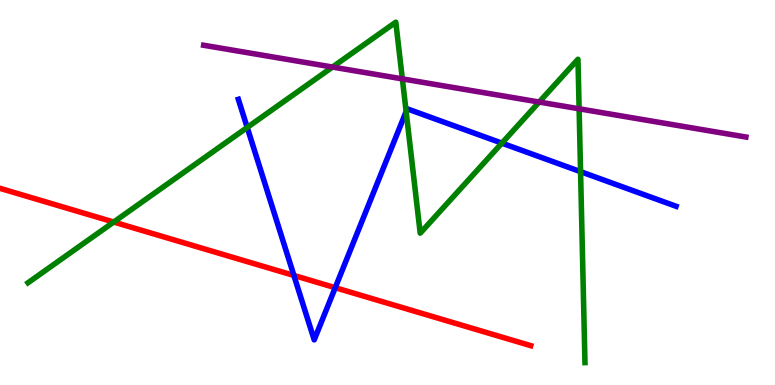[{'lines': ['blue', 'red'], 'intersections': [{'x': 3.79, 'y': 2.85}, {'x': 4.33, 'y': 2.53}]}, {'lines': ['green', 'red'], 'intersections': [{'x': 1.47, 'y': 4.23}]}, {'lines': ['purple', 'red'], 'intersections': []}, {'lines': ['blue', 'green'], 'intersections': [{'x': 3.19, 'y': 6.69}, {'x': 5.24, 'y': 7.1}, {'x': 6.48, 'y': 6.28}, {'x': 7.49, 'y': 5.54}]}, {'lines': ['blue', 'purple'], 'intersections': []}, {'lines': ['green', 'purple'], 'intersections': [{'x': 4.29, 'y': 8.26}, {'x': 5.19, 'y': 7.95}, {'x': 6.96, 'y': 7.35}, {'x': 7.47, 'y': 7.17}]}]